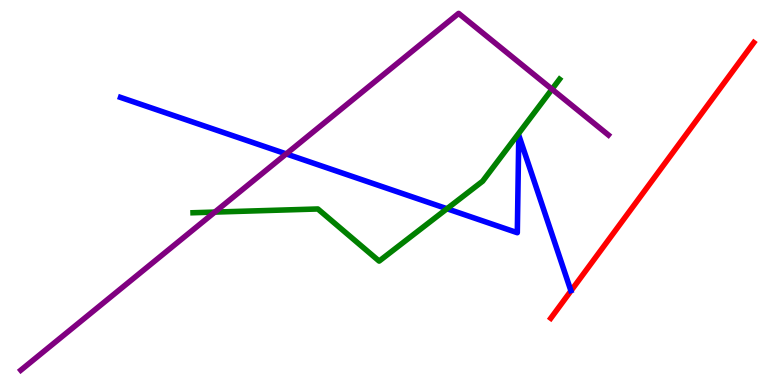[{'lines': ['blue', 'red'], 'intersections': []}, {'lines': ['green', 'red'], 'intersections': []}, {'lines': ['purple', 'red'], 'intersections': []}, {'lines': ['blue', 'green'], 'intersections': [{'x': 5.77, 'y': 4.58}]}, {'lines': ['blue', 'purple'], 'intersections': [{'x': 3.69, 'y': 6.0}]}, {'lines': ['green', 'purple'], 'intersections': [{'x': 2.77, 'y': 4.49}, {'x': 7.12, 'y': 7.68}]}]